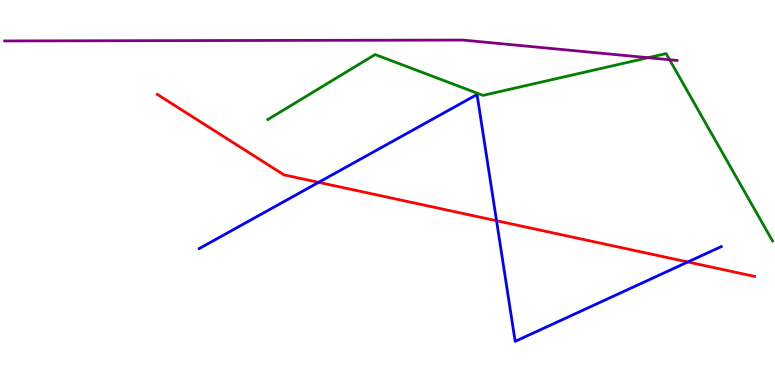[{'lines': ['blue', 'red'], 'intersections': [{'x': 4.11, 'y': 5.26}, {'x': 6.41, 'y': 4.27}, {'x': 8.88, 'y': 3.2}]}, {'lines': ['green', 'red'], 'intersections': []}, {'lines': ['purple', 'red'], 'intersections': []}, {'lines': ['blue', 'green'], 'intersections': []}, {'lines': ['blue', 'purple'], 'intersections': []}, {'lines': ['green', 'purple'], 'intersections': [{'x': 8.36, 'y': 8.5}, {'x': 8.64, 'y': 8.45}]}]